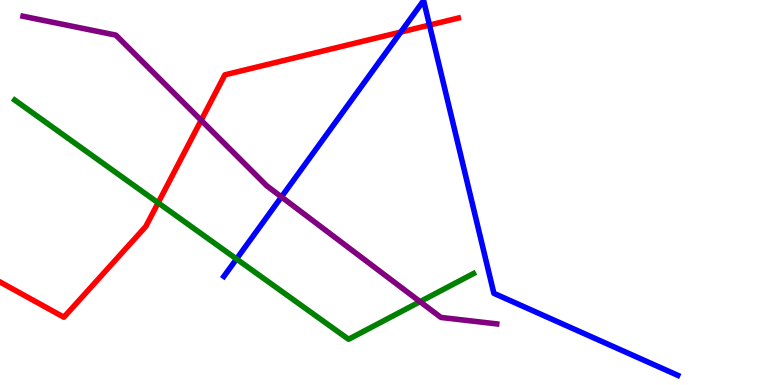[{'lines': ['blue', 'red'], 'intersections': [{'x': 5.17, 'y': 9.17}, {'x': 5.54, 'y': 9.35}]}, {'lines': ['green', 'red'], 'intersections': [{'x': 2.04, 'y': 4.73}]}, {'lines': ['purple', 'red'], 'intersections': [{'x': 2.6, 'y': 6.88}]}, {'lines': ['blue', 'green'], 'intersections': [{'x': 3.05, 'y': 3.27}]}, {'lines': ['blue', 'purple'], 'intersections': [{'x': 3.63, 'y': 4.89}]}, {'lines': ['green', 'purple'], 'intersections': [{'x': 5.42, 'y': 2.16}]}]